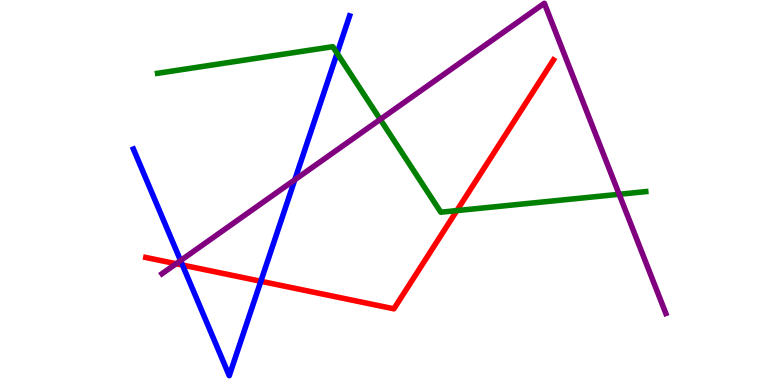[{'lines': ['blue', 'red'], 'intersections': [{'x': 2.35, 'y': 3.12}, {'x': 3.37, 'y': 2.69}]}, {'lines': ['green', 'red'], 'intersections': [{'x': 5.89, 'y': 4.53}]}, {'lines': ['purple', 'red'], 'intersections': [{'x': 2.27, 'y': 3.15}]}, {'lines': ['blue', 'green'], 'intersections': [{'x': 4.35, 'y': 8.62}]}, {'lines': ['blue', 'purple'], 'intersections': [{'x': 2.33, 'y': 3.23}, {'x': 3.8, 'y': 5.33}]}, {'lines': ['green', 'purple'], 'intersections': [{'x': 4.91, 'y': 6.9}, {'x': 7.99, 'y': 4.95}]}]